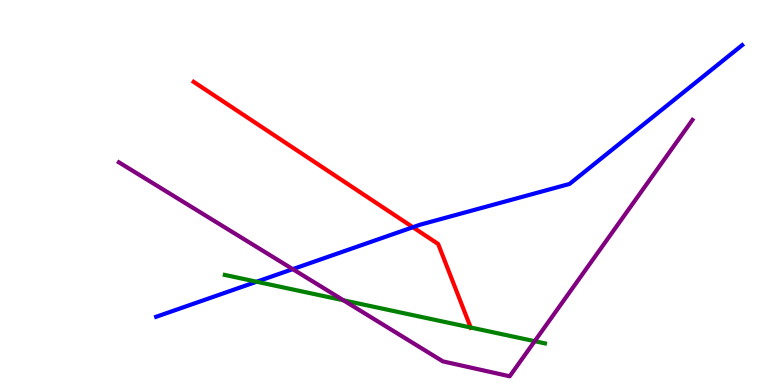[{'lines': ['blue', 'red'], 'intersections': [{'x': 5.33, 'y': 4.1}]}, {'lines': ['green', 'red'], 'intersections': [{'x': 6.07, 'y': 1.49}]}, {'lines': ['purple', 'red'], 'intersections': []}, {'lines': ['blue', 'green'], 'intersections': [{'x': 3.31, 'y': 2.68}]}, {'lines': ['blue', 'purple'], 'intersections': [{'x': 3.78, 'y': 3.01}]}, {'lines': ['green', 'purple'], 'intersections': [{'x': 4.43, 'y': 2.2}, {'x': 6.9, 'y': 1.14}]}]